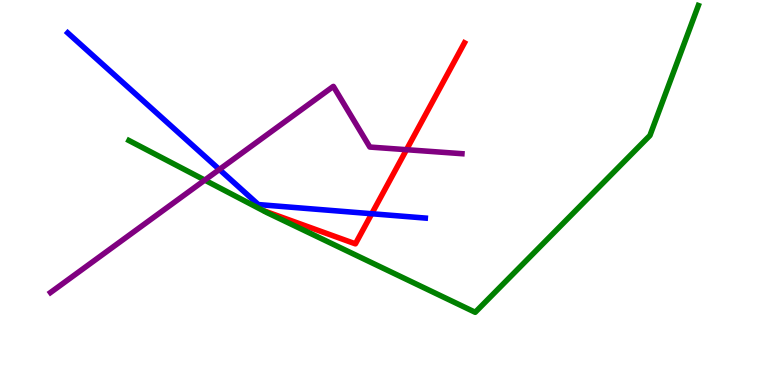[{'lines': ['blue', 'red'], 'intersections': [{'x': 4.8, 'y': 4.45}]}, {'lines': ['green', 'red'], 'intersections': []}, {'lines': ['purple', 'red'], 'intersections': [{'x': 5.25, 'y': 6.11}]}, {'lines': ['blue', 'green'], 'intersections': []}, {'lines': ['blue', 'purple'], 'intersections': [{'x': 2.83, 'y': 5.6}]}, {'lines': ['green', 'purple'], 'intersections': [{'x': 2.64, 'y': 5.32}]}]